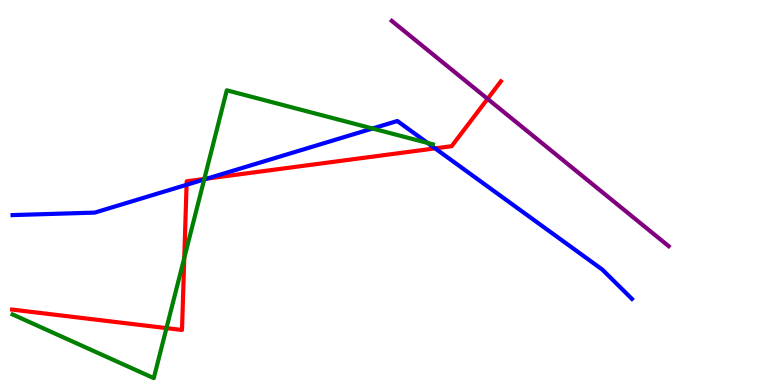[{'lines': ['blue', 'red'], 'intersections': [{'x': 2.41, 'y': 5.2}, {'x': 2.67, 'y': 5.36}, {'x': 5.61, 'y': 6.15}]}, {'lines': ['green', 'red'], 'intersections': [{'x': 2.15, 'y': 1.48}, {'x': 2.38, 'y': 3.3}, {'x': 2.64, 'y': 5.35}]}, {'lines': ['purple', 'red'], 'intersections': [{'x': 6.29, 'y': 7.43}]}, {'lines': ['blue', 'green'], 'intersections': [{'x': 2.63, 'y': 5.34}, {'x': 4.81, 'y': 6.66}, {'x': 5.52, 'y': 6.29}]}, {'lines': ['blue', 'purple'], 'intersections': []}, {'lines': ['green', 'purple'], 'intersections': []}]